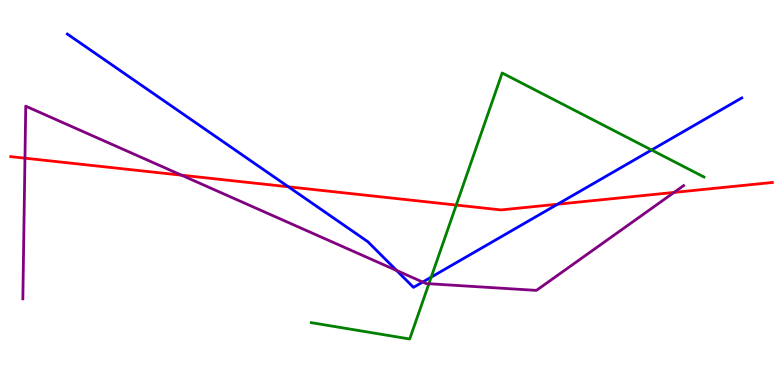[{'lines': ['blue', 'red'], 'intersections': [{'x': 3.72, 'y': 5.15}, {'x': 7.19, 'y': 4.7}]}, {'lines': ['green', 'red'], 'intersections': [{'x': 5.89, 'y': 4.67}]}, {'lines': ['purple', 'red'], 'intersections': [{'x': 0.322, 'y': 5.89}, {'x': 2.34, 'y': 5.45}, {'x': 8.7, 'y': 5.0}]}, {'lines': ['blue', 'green'], 'intersections': [{'x': 5.56, 'y': 2.8}, {'x': 8.41, 'y': 6.1}]}, {'lines': ['blue', 'purple'], 'intersections': [{'x': 5.12, 'y': 2.97}, {'x': 5.45, 'y': 2.67}]}, {'lines': ['green', 'purple'], 'intersections': [{'x': 5.53, 'y': 2.63}]}]